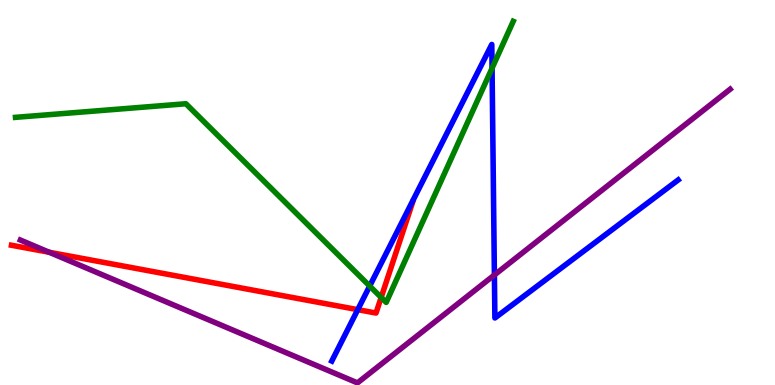[{'lines': ['blue', 'red'], 'intersections': [{'x': 4.62, 'y': 1.96}]}, {'lines': ['green', 'red'], 'intersections': [{'x': 4.92, 'y': 2.27}]}, {'lines': ['purple', 'red'], 'intersections': [{'x': 0.635, 'y': 3.45}]}, {'lines': ['blue', 'green'], 'intersections': [{'x': 4.77, 'y': 2.57}, {'x': 6.35, 'y': 8.23}]}, {'lines': ['blue', 'purple'], 'intersections': [{'x': 6.38, 'y': 2.86}]}, {'lines': ['green', 'purple'], 'intersections': []}]